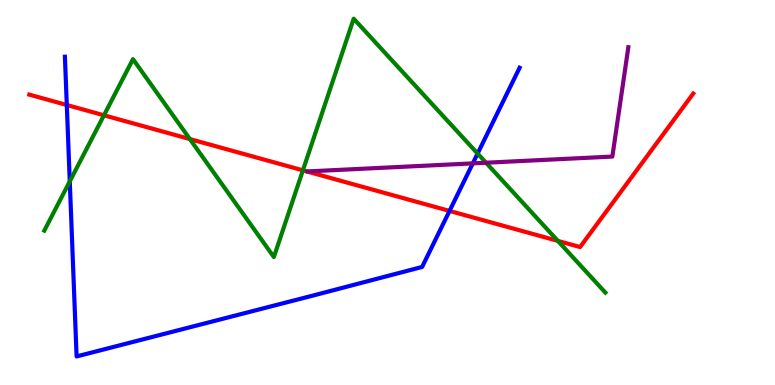[{'lines': ['blue', 'red'], 'intersections': [{'x': 0.862, 'y': 7.27}, {'x': 5.8, 'y': 4.52}]}, {'lines': ['green', 'red'], 'intersections': [{'x': 1.34, 'y': 7.01}, {'x': 2.45, 'y': 6.39}, {'x': 3.91, 'y': 5.58}, {'x': 7.2, 'y': 3.74}]}, {'lines': ['purple', 'red'], 'intersections': []}, {'lines': ['blue', 'green'], 'intersections': [{'x': 0.9, 'y': 5.29}, {'x': 6.16, 'y': 6.01}]}, {'lines': ['blue', 'purple'], 'intersections': [{'x': 6.1, 'y': 5.76}]}, {'lines': ['green', 'purple'], 'intersections': [{'x': 6.27, 'y': 5.77}]}]